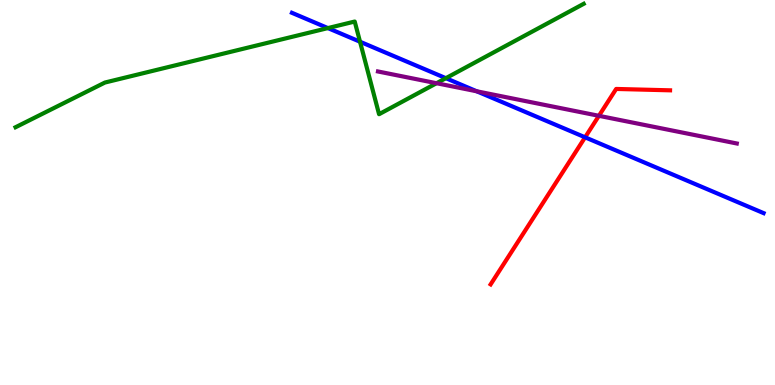[{'lines': ['blue', 'red'], 'intersections': [{'x': 7.55, 'y': 6.43}]}, {'lines': ['green', 'red'], 'intersections': []}, {'lines': ['purple', 'red'], 'intersections': [{'x': 7.73, 'y': 6.99}]}, {'lines': ['blue', 'green'], 'intersections': [{'x': 4.23, 'y': 9.27}, {'x': 4.65, 'y': 8.92}, {'x': 5.75, 'y': 7.97}]}, {'lines': ['blue', 'purple'], 'intersections': [{'x': 6.15, 'y': 7.63}]}, {'lines': ['green', 'purple'], 'intersections': [{'x': 5.63, 'y': 7.84}]}]